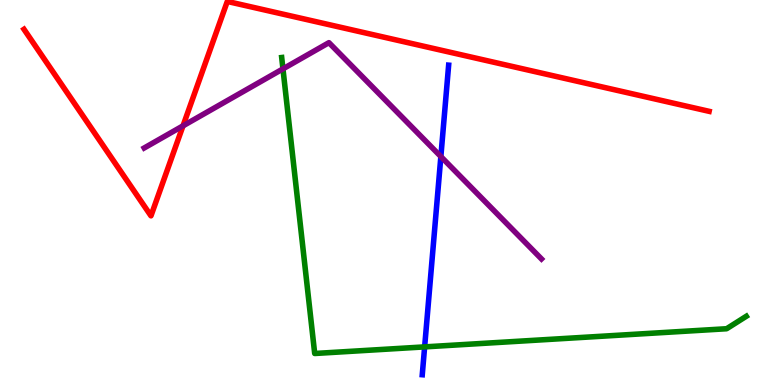[{'lines': ['blue', 'red'], 'intersections': []}, {'lines': ['green', 'red'], 'intersections': []}, {'lines': ['purple', 'red'], 'intersections': [{'x': 2.36, 'y': 6.73}]}, {'lines': ['blue', 'green'], 'intersections': [{'x': 5.48, 'y': 0.99}]}, {'lines': ['blue', 'purple'], 'intersections': [{'x': 5.69, 'y': 5.93}]}, {'lines': ['green', 'purple'], 'intersections': [{'x': 3.65, 'y': 8.21}]}]